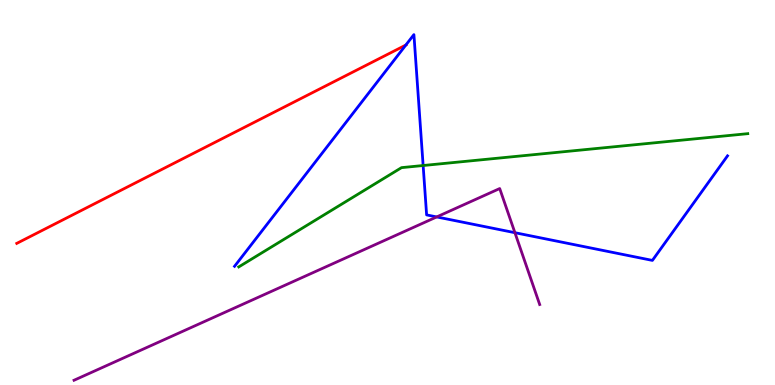[{'lines': ['blue', 'red'], 'intersections': [{'x': 5.24, 'y': 8.83}]}, {'lines': ['green', 'red'], 'intersections': []}, {'lines': ['purple', 'red'], 'intersections': []}, {'lines': ['blue', 'green'], 'intersections': [{'x': 5.46, 'y': 5.7}]}, {'lines': ['blue', 'purple'], 'intersections': [{'x': 5.63, 'y': 4.37}, {'x': 6.64, 'y': 3.96}]}, {'lines': ['green', 'purple'], 'intersections': []}]